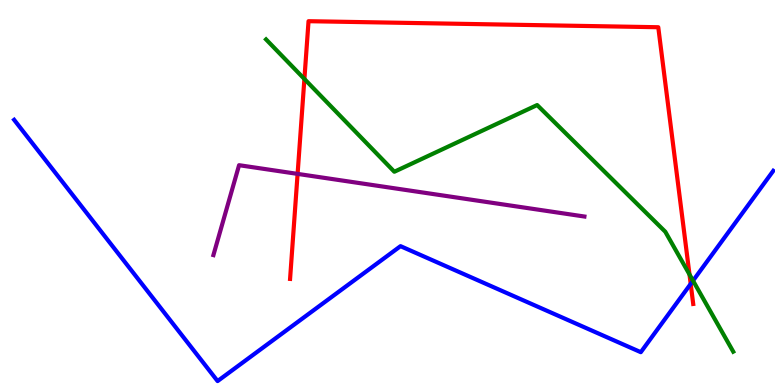[{'lines': ['blue', 'red'], 'intersections': [{'x': 8.91, 'y': 2.63}]}, {'lines': ['green', 'red'], 'intersections': [{'x': 3.93, 'y': 7.95}, {'x': 8.9, 'y': 2.87}]}, {'lines': ['purple', 'red'], 'intersections': [{'x': 3.84, 'y': 5.48}]}, {'lines': ['blue', 'green'], 'intersections': [{'x': 8.94, 'y': 2.71}]}, {'lines': ['blue', 'purple'], 'intersections': []}, {'lines': ['green', 'purple'], 'intersections': []}]